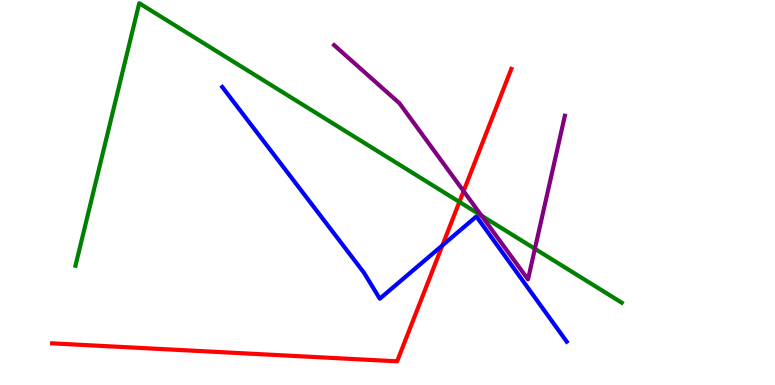[{'lines': ['blue', 'red'], 'intersections': [{'x': 5.71, 'y': 3.63}]}, {'lines': ['green', 'red'], 'intersections': [{'x': 5.93, 'y': 4.76}]}, {'lines': ['purple', 'red'], 'intersections': [{'x': 5.98, 'y': 5.04}]}, {'lines': ['blue', 'green'], 'intersections': []}, {'lines': ['blue', 'purple'], 'intersections': []}, {'lines': ['green', 'purple'], 'intersections': [{'x': 6.21, 'y': 4.4}, {'x': 6.9, 'y': 3.54}]}]